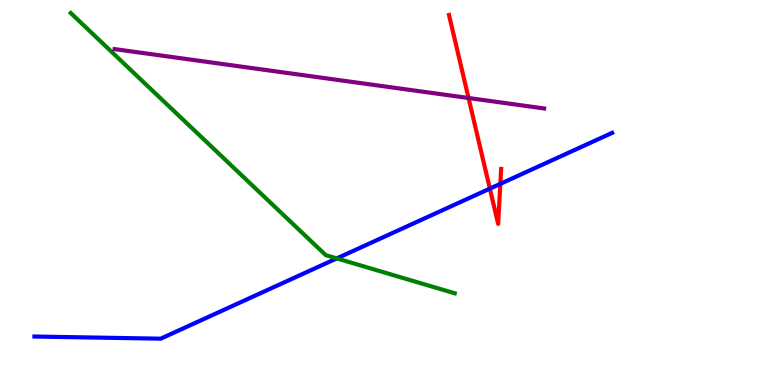[{'lines': ['blue', 'red'], 'intersections': [{'x': 6.32, 'y': 5.1}, {'x': 6.46, 'y': 5.22}]}, {'lines': ['green', 'red'], 'intersections': []}, {'lines': ['purple', 'red'], 'intersections': [{'x': 6.05, 'y': 7.45}]}, {'lines': ['blue', 'green'], 'intersections': [{'x': 4.35, 'y': 3.29}]}, {'lines': ['blue', 'purple'], 'intersections': []}, {'lines': ['green', 'purple'], 'intersections': []}]